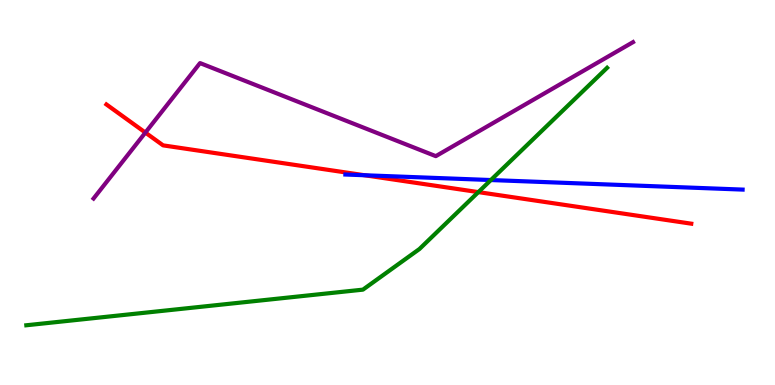[{'lines': ['blue', 'red'], 'intersections': [{'x': 4.71, 'y': 5.45}]}, {'lines': ['green', 'red'], 'intersections': [{'x': 6.17, 'y': 5.01}]}, {'lines': ['purple', 'red'], 'intersections': [{'x': 1.88, 'y': 6.56}]}, {'lines': ['blue', 'green'], 'intersections': [{'x': 6.33, 'y': 5.32}]}, {'lines': ['blue', 'purple'], 'intersections': []}, {'lines': ['green', 'purple'], 'intersections': []}]